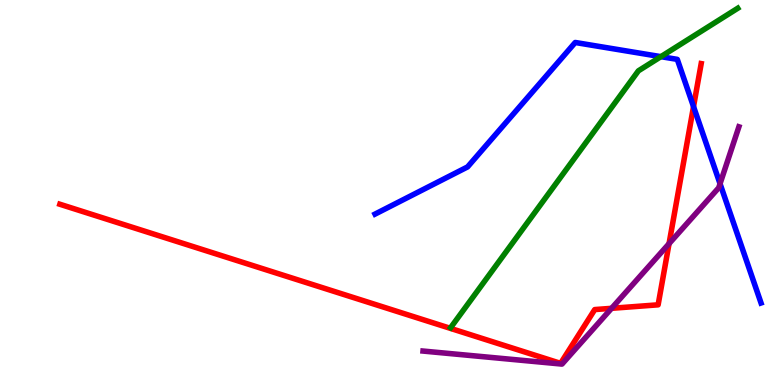[{'lines': ['blue', 'red'], 'intersections': [{'x': 8.95, 'y': 7.23}]}, {'lines': ['green', 'red'], 'intersections': []}, {'lines': ['purple', 'red'], 'intersections': [{'x': 7.89, 'y': 1.99}, {'x': 8.63, 'y': 3.67}]}, {'lines': ['blue', 'green'], 'intersections': [{'x': 8.53, 'y': 8.53}]}, {'lines': ['blue', 'purple'], 'intersections': [{'x': 9.29, 'y': 5.23}]}, {'lines': ['green', 'purple'], 'intersections': []}]